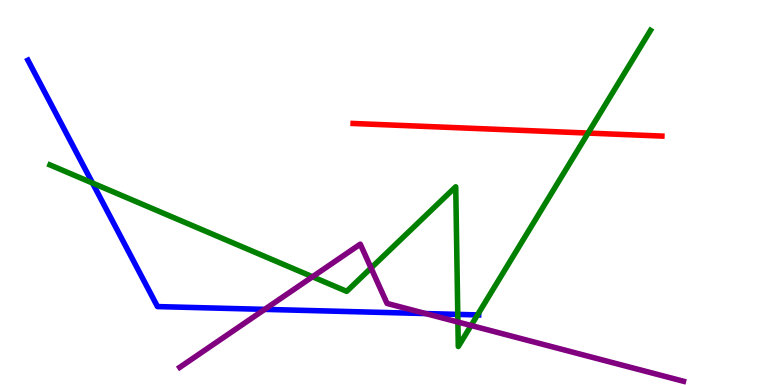[{'lines': ['blue', 'red'], 'intersections': []}, {'lines': ['green', 'red'], 'intersections': [{'x': 7.59, 'y': 6.54}]}, {'lines': ['purple', 'red'], 'intersections': []}, {'lines': ['blue', 'green'], 'intersections': [{'x': 1.19, 'y': 5.25}, {'x': 5.91, 'y': 1.83}, {'x': 6.16, 'y': 1.82}]}, {'lines': ['blue', 'purple'], 'intersections': [{'x': 3.42, 'y': 1.96}, {'x': 5.49, 'y': 1.86}]}, {'lines': ['green', 'purple'], 'intersections': [{'x': 4.03, 'y': 2.81}, {'x': 4.79, 'y': 3.04}, {'x': 5.91, 'y': 1.64}, {'x': 6.08, 'y': 1.55}]}]